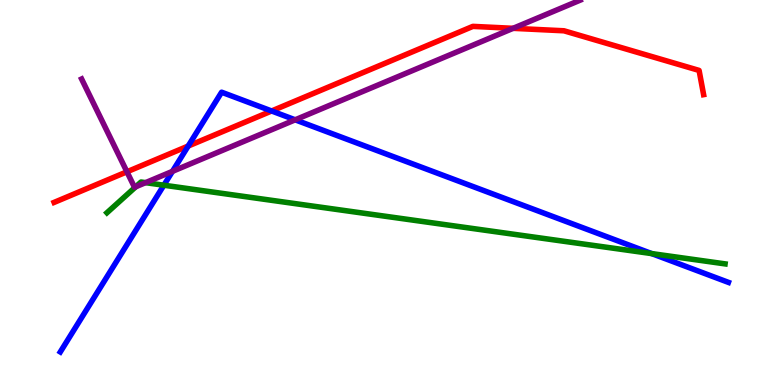[{'lines': ['blue', 'red'], 'intersections': [{'x': 2.43, 'y': 6.21}, {'x': 3.5, 'y': 7.12}]}, {'lines': ['green', 'red'], 'intersections': []}, {'lines': ['purple', 'red'], 'intersections': [{'x': 1.64, 'y': 5.54}, {'x': 6.62, 'y': 9.26}]}, {'lines': ['blue', 'green'], 'intersections': [{'x': 2.11, 'y': 5.19}, {'x': 8.41, 'y': 3.41}]}, {'lines': ['blue', 'purple'], 'intersections': [{'x': 2.23, 'y': 5.55}, {'x': 3.81, 'y': 6.89}]}, {'lines': ['green', 'purple'], 'intersections': [{'x': 1.75, 'y': 5.15}, {'x': 1.88, 'y': 5.26}]}]